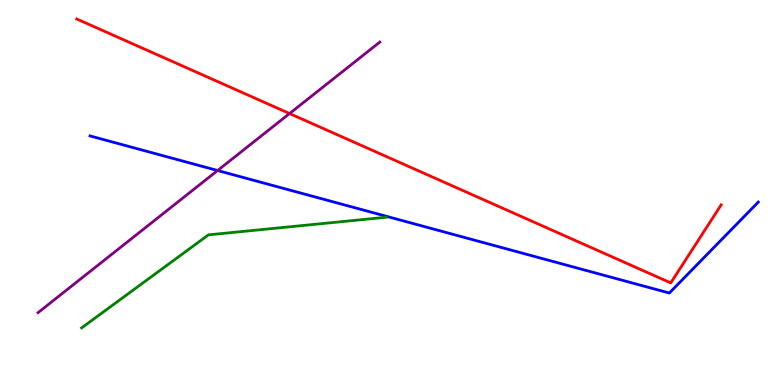[{'lines': ['blue', 'red'], 'intersections': []}, {'lines': ['green', 'red'], 'intersections': []}, {'lines': ['purple', 'red'], 'intersections': [{'x': 3.74, 'y': 7.05}]}, {'lines': ['blue', 'green'], 'intersections': []}, {'lines': ['blue', 'purple'], 'intersections': [{'x': 2.81, 'y': 5.57}]}, {'lines': ['green', 'purple'], 'intersections': []}]